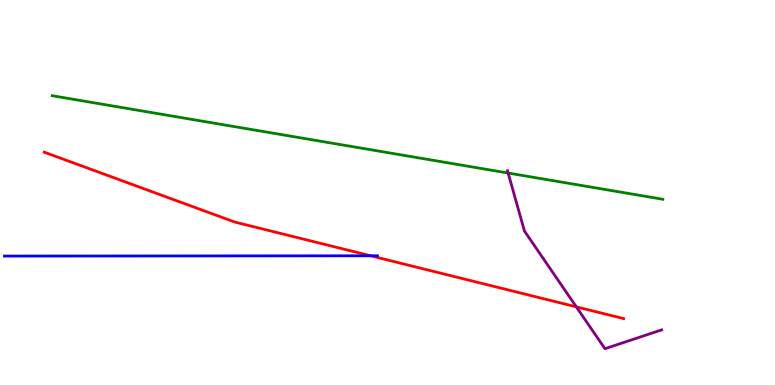[{'lines': ['blue', 'red'], 'intersections': [{'x': 4.78, 'y': 3.36}]}, {'lines': ['green', 'red'], 'intersections': []}, {'lines': ['purple', 'red'], 'intersections': [{'x': 7.44, 'y': 2.03}]}, {'lines': ['blue', 'green'], 'intersections': []}, {'lines': ['blue', 'purple'], 'intersections': []}, {'lines': ['green', 'purple'], 'intersections': [{'x': 6.56, 'y': 5.51}]}]